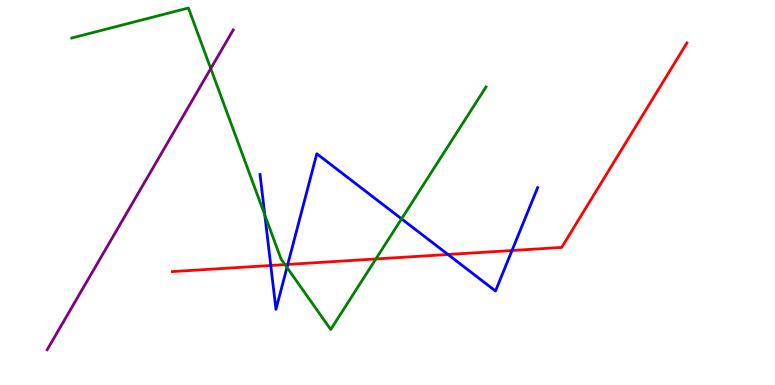[{'lines': ['blue', 'red'], 'intersections': [{'x': 3.49, 'y': 3.1}, {'x': 3.71, 'y': 3.13}, {'x': 5.78, 'y': 3.39}, {'x': 6.61, 'y': 3.49}]}, {'lines': ['green', 'red'], 'intersections': [{'x': 3.68, 'y': 3.13}, {'x': 4.85, 'y': 3.27}]}, {'lines': ['purple', 'red'], 'intersections': []}, {'lines': ['blue', 'green'], 'intersections': [{'x': 3.42, 'y': 4.41}, {'x': 3.7, 'y': 3.05}, {'x': 5.18, 'y': 4.32}]}, {'lines': ['blue', 'purple'], 'intersections': []}, {'lines': ['green', 'purple'], 'intersections': [{'x': 2.72, 'y': 8.22}]}]